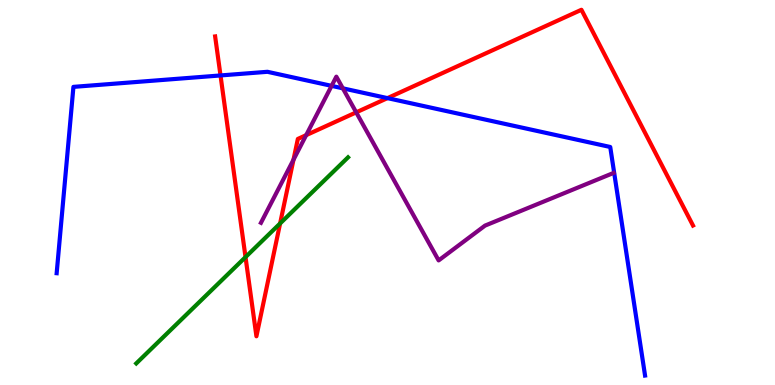[{'lines': ['blue', 'red'], 'intersections': [{'x': 2.85, 'y': 8.04}, {'x': 5.0, 'y': 7.45}]}, {'lines': ['green', 'red'], 'intersections': [{'x': 3.17, 'y': 3.32}, {'x': 3.61, 'y': 4.2}]}, {'lines': ['purple', 'red'], 'intersections': [{'x': 3.79, 'y': 5.85}, {'x': 3.95, 'y': 6.49}, {'x': 4.6, 'y': 7.08}]}, {'lines': ['blue', 'green'], 'intersections': []}, {'lines': ['blue', 'purple'], 'intersections': [{'x': 4.28, 'y': 7.77}, {'x': 4.42, 'y': 7.71}]}, {'lines': ['green', 'purple'], 'intersections': []}]